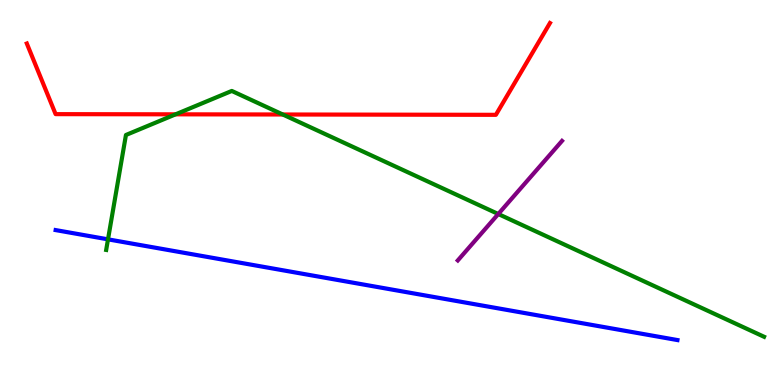[{'lines': ['blue', 'red'], 'intersections': []}, {'lines': ['green', 'red'], 'intersections': [{'x': 2.27, 'y': 7.03}, {'x': 3.65, 'y': 7.03}]}, {'lines': ['purple', 'red'], 'intersections': []}, {'lines': ['blue', 'green'], 'intersections': [{'x': 1.39, 'y': 3.78}]}, {'lines': ['blue', 'purple'], 'intersections': []}, {'lines': ['green', 'purple'], 'intersections': [{'x': 6.43, 'y': 4.44}]}]